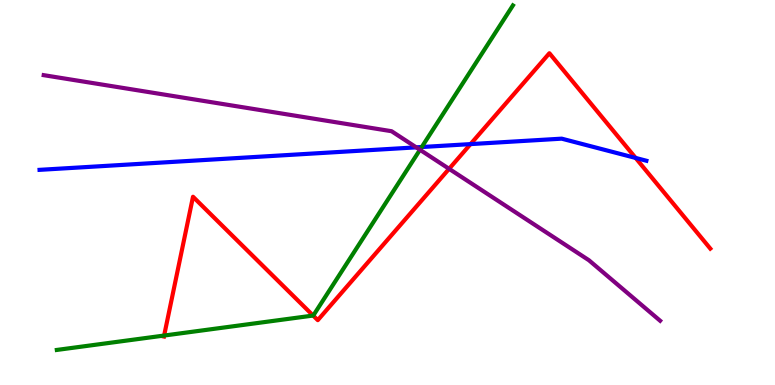[{'lines': ['blue', 'red'], 'intersections': [{'x': 6.07, 'y': 6.26}, {'x': 8.2, 'y': 5.9}]}, {'lines': ['green', 'red'], 'intersections': [{'x': 2.12, 'y': 1.28}, {'x': 4.04, 'y': 1.8}]}, {'lines': ['purple', 'red'], 'intersections': [{'x': 5.79, 'y': 5.61}]}, {'lines': ['blue', 'green'], 'intersections': [{'x': 5.44, 'y': 6.18}]}, {'lines': ['blue', 'purple'], 'intersections': [{'x': 5.37, 'y': 6.17}]}, {'lines': ['green', 'purple'], 'intersections': [{'x': 5.42, 'y': 6.11}]}]